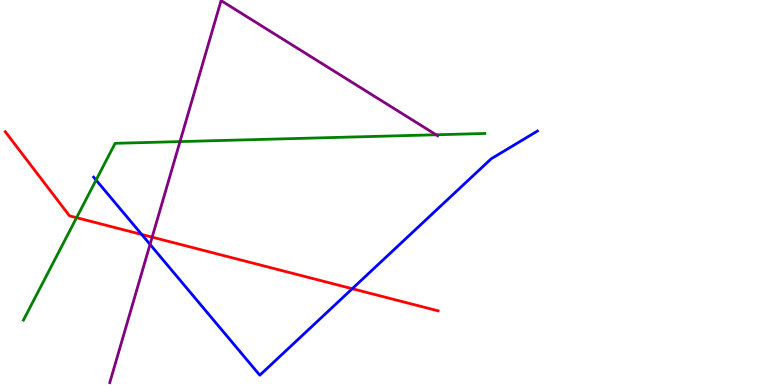[{'lines': ['blue', 'red'], 'intersections': [{'x': 1.83, 'y': 3.91}, {'x': 4.55, 'y': 2.5}]}, {'lines': ['green', 'red'], 'intersections': [{'x': 0.988, 'y': 4.35}]}, {'lines': ['purple', 'red'], 'intersections': [{'x': 1.96, 'y': 3.84}]}, {'lines': ['blue', 'green'], 'intersections': [{'x': 1.24, 'y': 5.32}]}, {'lines': ['blue', 'purple'], 'intersections': [{'x': 1.94, 'y': 3.65}]}, {'lines': ['green', 'purple'], 'intersections': [{'x': 2.32, 'y': 6.32}, {'x': 5.63, 'y': 6.5}]}]